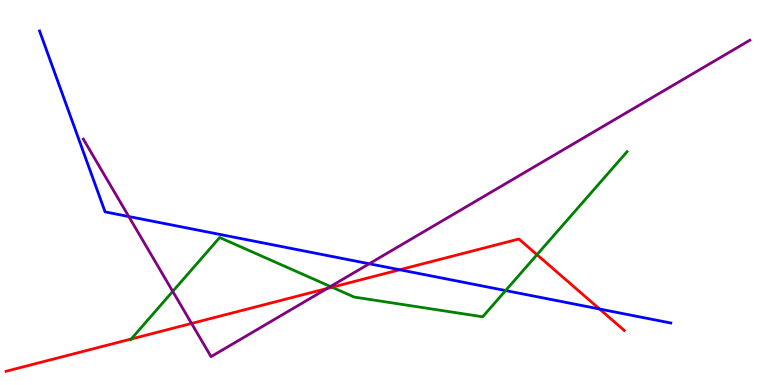[{'lines': ['blue', 'red'], 'intersections': [{'x': 5.16, 'y': 2.99}, {'x': 7.74, 'y': 1.97}]}, {'lines': ['green', 'red'], 'intersections': [{'x': 1.69, 'y': 1.19}, {'x': 4.28, 'y': 2.54}, {'x': 6.93, 'y': 3.38}]}, {'lines': ['purple', 'red'], 'intersections': [{'x': 2.47, 'y': 1.6}, {'x': 4.22, 'y': 2.51}]}, {'lines': ['blue', 'green'], 'intersections': [{'x': 6.52, 'y': 2.45}]}, {'lines': ['blue', 'purple'], 'intersections': [{'x': 1.66, 'y': 4.38}, {'x': 4.76, 'y': 3.15}]}, {'lines': ['green', 'purple'], 'intersections': [{'x': 2.23, 'y': 2.43}, {'x': 4.26, 'y': 2.56}]}]